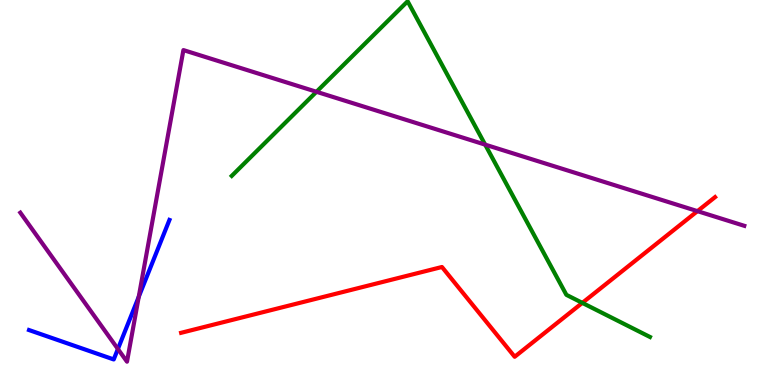[{'lines': ['blue', 'red'], 'intersections': []}, {'lines': ['green', 'red'], 'intersections': [{'x': 7.51, 'y': 2.13}]}, {'lines': ['purple', 'red'], 'intersections': [{'x': 9.0, 'y': 4.52}]}, {'lines': ['blue', 'green'], 'intersections': []}, {'lines': ['blue', 'purple'], 'intersections': [{'x': 1.52, 'y': 0.936}, {'x': 1.79, 'y': 2.29}]}, {'lines': ['green', 'purple'], 'intersections': [{'x': 4.08, 'y': 7.62}, {'x': 6.26, 'y': 6.24}]}]